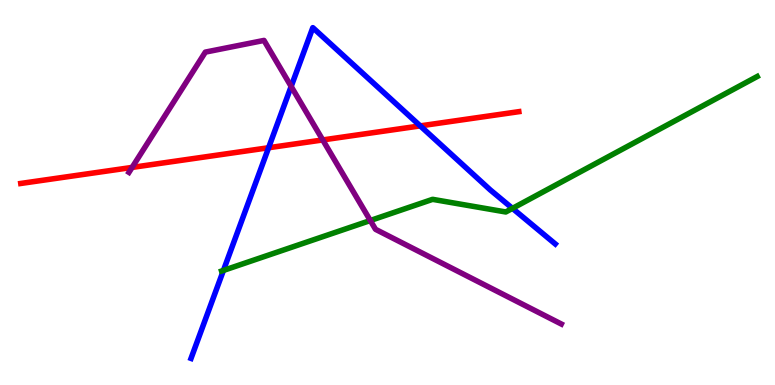[{'lines': ['blue', 'red'], 'intersections': [{'x': 3.47, 'y': 6.16}, {'x': 5.42, 'y': 6.73}]}, {'lines': ['green', 'red'], 'intersections': []}, {'lines': ['purple', 'red'], 'intersections': [{'x': 1.7, 'y': 5.65}, {'x': 4.16, 'y': 6.37}]}, {'lines': ['blue', 'green'], 'intersections': [{'x': 2.88, 'y': 2.98}, {'x': 6.61, 'y': 4.59}]}, {'lines': ['blue', 'purple'], 'intersections': [{'x': 3.76, 'y': 7.75}]}, {'lines': ['green', 'purple'], 'intersections': [{'x': 4.78, 'y': 4.27}]}]